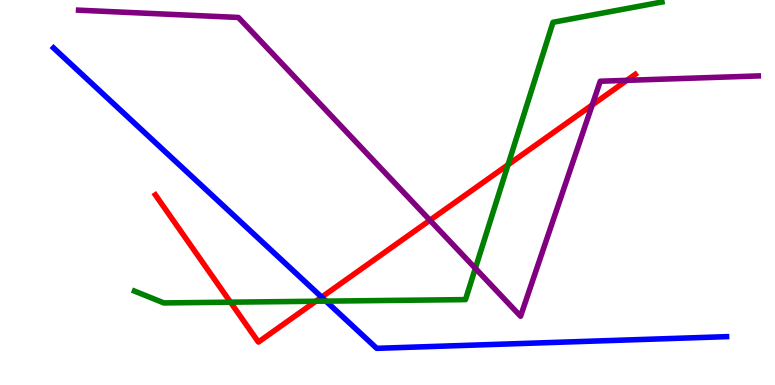[{'lines': ['blue', 'red'], 'intersections': [{'x': 4.15, 'y': 2.28}]}, {'lines': ['green', 'red'], 'intersections': [{'x': 2.97, 'y': 2.15}, {'x': 4.08, 'y': 2.18}, {'x': 6.56, 'y': 5.72}]}, {'lines': ['purple', 'red'], 'intersections': [{'x': 5.55, 'y': 4.28}, {'x': 7.64, 'y': 7.27}, {'x': 8.09, 'y': 7.91}]}, {'lines': ['blue', 'green'], 'intersections': [{'x': 4.21, 'y': 2.18}]}, {'lines': ['blue', 'purple'], 'intersections': []}, {'lines': ['green', 'purple'], 'intersections': [{'x': 6.13, 'y': 3.03}]}]